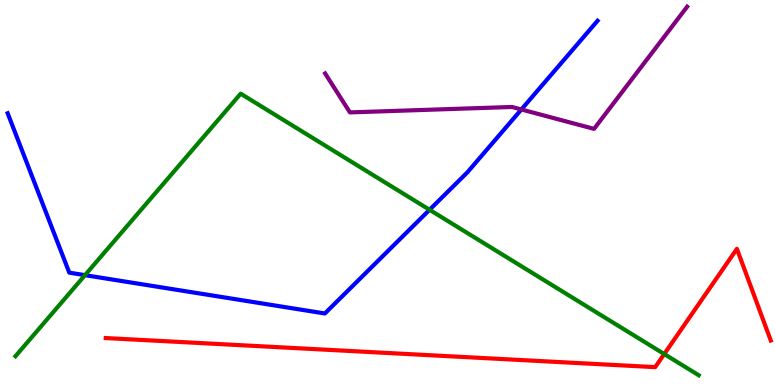[{'lines': ['blue', 'red'], 'intersections': []}, {'lines': ['green', 'red'], 'intersections': [{'x': 8.57, 'y': 0.804}]}, {'lines': ['purple', 'red'], 'intersections': []}, {'lines': ['blue', 'green'], 'intersections': [{'x': 1.1, 'y': 2.85}, {'x': 5.54, 'y': 4.55}]}, {'lines': ['blue', 'purple'], 'intersections': [{'x': 6.73, 'y': 7.16}]}, {'lines': ['green', 'purple'], 'intersections': []}]